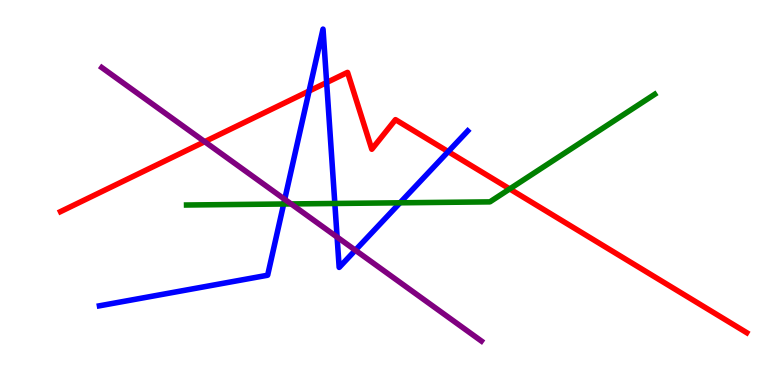[{'lines': ['blue', 'red'], 'intersections': [{'x': 3.99, 'y': 7.64}, {'x': 4.21, 'y': 7.86}, {'x': 5.78, 'y': 6.06}]}, {'lines': ['green', 'red'], 'intersections': [{'x': 6.58, 'y': 5.09}]}, {'lines': ['purple', 'red'], 'intersections': [{'x': 2.64, 'y': 6.32}]}, {'lines': ['blue', 'green'], 'intersections': [{'x': 3.66, 'y': 4.7}, {'x': 4.32, 'y': 4.71}, {'x': 5.16, 'y': 4.73}]}, {'lines': ['blue', 'purple'], 'intersections': [{'x': 3.67, 'y': 4.82}, {'x': 4.35, 'y': 3.84}, {'x': 4.59, 'y': 3.5}]}, {'lines': ['green', 'purple'], 'intersections': [{'x': 3.76, 'y': 4.7}]}]